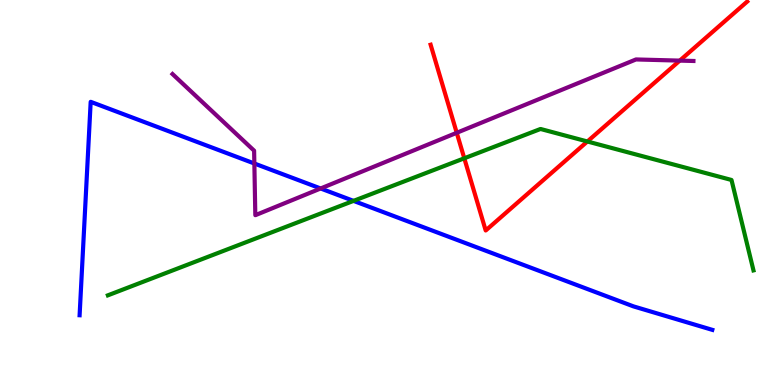[{'lines': ['blue', 'red'], 'intersections': []}, {'lines': ['green', 'red'], 'intersections': [{'x': 5.99, 'y': 5.89}, {'x': 7.58, 'y': 6.33}]}, {'lines': ['purple', 'red'], 'intersections': [{'x': 5.89, 'y': 6.55}, {'x': 8.77, 'y': 8.43}]}, {'lines': ['blue', 'green'], 'intersections': [{'x': 4.56, 'y': 4.78}]}, {'lines': ['blue', 'purple'], 'intersections': [{'x': 3.28, 'y': 5.75}, {'x': 4.14, 'y': 5.1}]}, {'lines': ['green', 'purple'], 'intersections': []}]